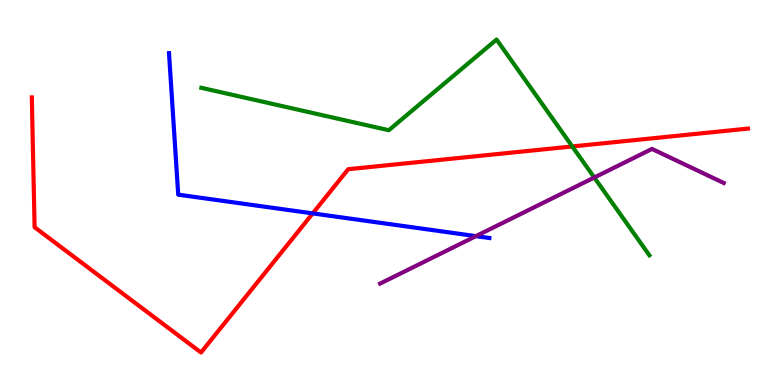[{'lines': ['blue', 'red'], 'intersections': [{'x': 4.04, 'y': 4.46}]}, {'lines': ['green', 'red'], 'intersections': [{'x': 7.38, 'y': 6.2}]}, {'lines': ['purple', 'red'], 'intersections': []}, {'lines': ['blue', 'green'], 'intersections': []}, {'lines': ['blue', 'purple'], 'intersections': [{'x': 6.14, 'y': 3.87}]}, {'lines': ['green', 'purple'], 'intersections': [{'x': 7.67, 'y': 5.39}]}]